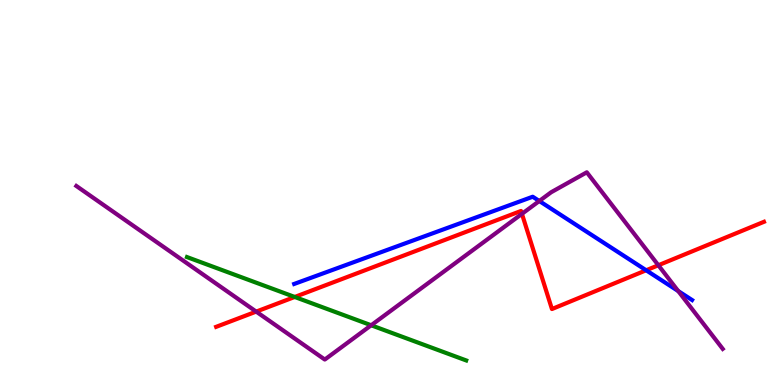[{'lines': ['blue', 'red'], 'intersections': [{'x': 8.34, 'y': 2.98}]}, {'lines': ['green', 'red'], 'intersections': [{'x': 3.8, 'y': 2.29}]}, {'lines': ['purple', 'red'], 'intersections': [{'x': 3.31, 'y': 1.91}, {'x': 6.73, 'y': 4.45}, {'x': 8.49, 'y': 3.11}]}, {'lines': ['blue', 'green'], 'intersections': []}, {'lines': ['blue', 'purple'], 'intersections': [{'x': 6.96, 'y': 4.78}, {'x': 8.75, 'y': 2.44}]}, {'lines': ['green', 'purple'], 'intersections': [{'x': 4.79, 'y': 1.55}]}]